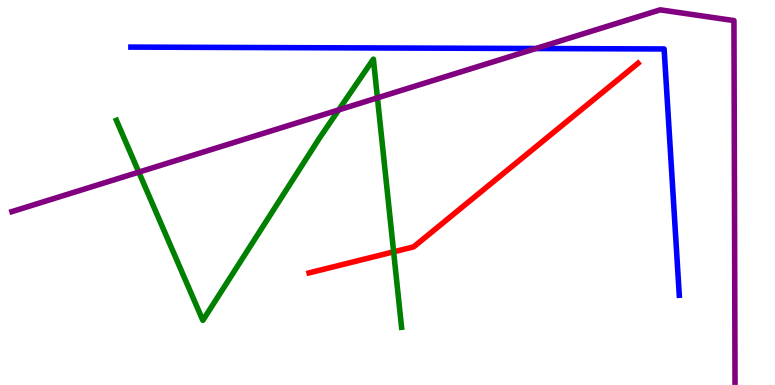[{'lines': ['blue', 'red'], 'intersections': []}, {'lines': ['green', 'red'], 'intersections': [{'x': 5.08, 'y': 3.46}]}, {'lines': ['purple', 'red'], 'intersections': []}, {'lines': ['blue', 'green'], 'intersections': []}, {'lines': ['blue', 'purple'], 'intersections': [{'x': 6.92, 'y': 8.74}]}, {'lines': ['green', 'purple'], 'intersections': [{'x': 1.79, 'y': 5.53}, {'x': 4.37, 'y': 7.15}, {'x': 4.87, 'y': 7.46}]}]